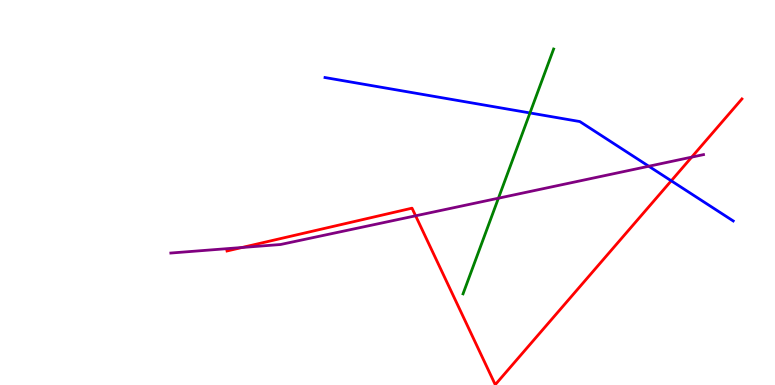[{'lines': ['blue', 'red'], 'intersections': [{'x': 8.66, 'y': 5.3}]}, {'lines': ['green', 'red'], 'intersections': []}, {'lines': ['purple', 'red'], 'intersections': [{'x': 3.12, 'y': 3.57}, {'x': 5.36, 'y': 4.39}, {'x': 8.93, 'y': 5.92}]}, {'lines': ['blue', 'green'], 'intersections': [{'x': 6.84, 'y': 7.07}]}, {'lines': ['blue', 'purple'], 'intersections': [{'x': 8.37, 'y': 5.68}]}, {'lines': ['green', 'purple'], 'intersections': [{'x': 6.43, 'y': 4.85}]}]